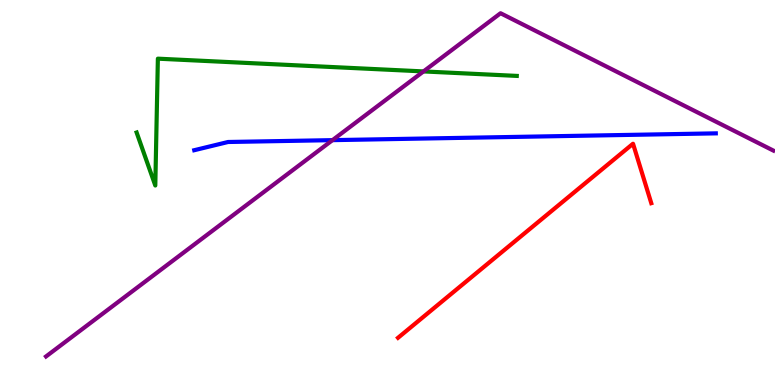[{'lines': ['blue', 'red'], 'intersections': []}, {'lines': ['green', 'red'], 'intersections': []}, {'lines': ['purple', 'red'], 'intersections': []}, {'lines': ['blue', 'green'], 'intersections': []}, {'lines': ['blue', 'purple'], 'intersections': [{'x': 4.29, 'y': 6.36}]}, {'lines': ['green', 'purple'], 'intersections': [{'x': 5.46, 'y': 8.14}]}]